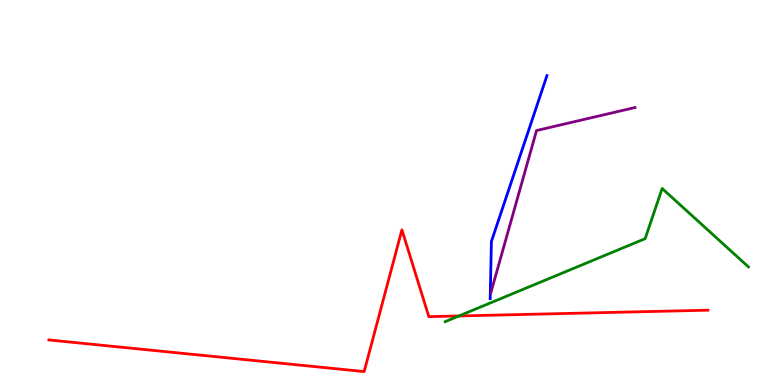[{'lines': ['blue', 'red'], 'intersections': []}, {'lines': ['green', 'red'], 'intersections': [{'x': 5.92, 'y': 1.79}]}, {'lines': ['purple', 'red'], 'intersections': []}, {'lines': ['blue', 'green'], 'intersections': []}, {'lines': ['blue', 'purple'], 'intersections': []}, {'lines': ['green', 'purple'], 'intersections': []}]